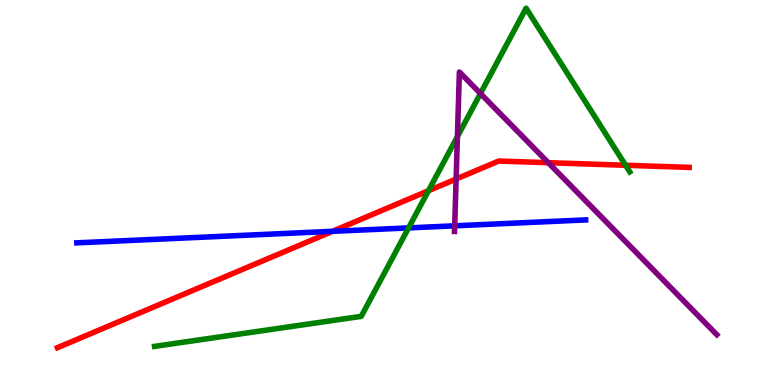[{'lines': ['blue', 'red'], 'intersections': [{'x': 4.29, 'y': 3.99}]}, {'lines': ['green', 'red'], 'intersections': [{'x': 5.53, 'y': 5.05}, {'x': 8.07, 'y': 5.71}]}, {'lines': ['purple', 'red'], 'intersections': [{'x': 5.89, 'y': 5.35}, {'x': 7.07, 'y': 5.77}]}, {'lines': ['blue', 'green'], 'intersections': [{'x': 5.27, 'y': 4.08}]}, {'lines': ['blue', 'purple'], 'intersections': [{'x': 5.87, 'y': 4.13}]}, {'lines': ['green', 'purple'], 'intersections': [{'x': 5.9, 'y': 6.45}, {'x': 6.2, 'y': 7.57}]}]